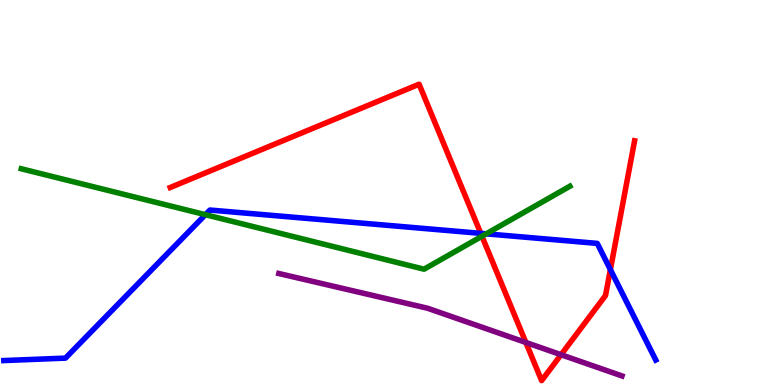[{'lines': ['blue', 'red'], 'intersections': [{'x': 6.2, 'y': 3.94}, {'x': 7.88, 'y': 3.0}]}, {'lines': ['green', 'red'], 'intersections': [{'x': 6.22, 'y': 3.86}]}, {'lines': ['purple', 'red'], 'intersections': [{'x': 6.79, 'y': 1.1}, {'x': 7.24, 'y': 0.787}]}, {'lines': ['blue', 'green'], 'intersections': [{'x': 2.65, 'y': 4.42}, {'x': 6.27, 'y': 3.93}]}, {'lines': ['blue', 'purple'], 'intersections': []}, {'lines': ['green', 'purple'], 'intersections': []}]